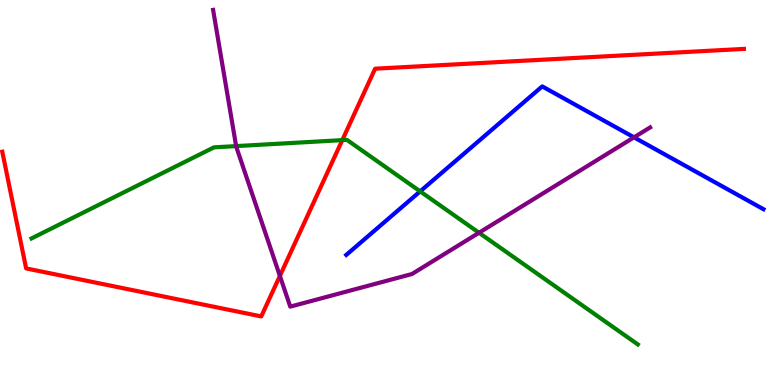[{'lines': ['blue', 'red'], 'intersections': []}, {'lines': ['green', 'red'], 'intersections': [{'x': 4.42, 'y': 6.36}]}, {'lines': ['purple', 'red'], 'intersections': [{'x': 3.61, 'y': 2.83}]}, {'lines': ['blue', 'green'], 'intersections': [{'x': 5.42, 'y': 5.03}]}, {'lines': ['blue', 'purple'], 'intersections': [{'x': 8.18, 'y': 6.43}]}, {'lines': ['green', 'purple'], 'intersections': [{'x': 3.05, 'y': 6.21}, {'x': 6.18, 'y': 3.95}]}]